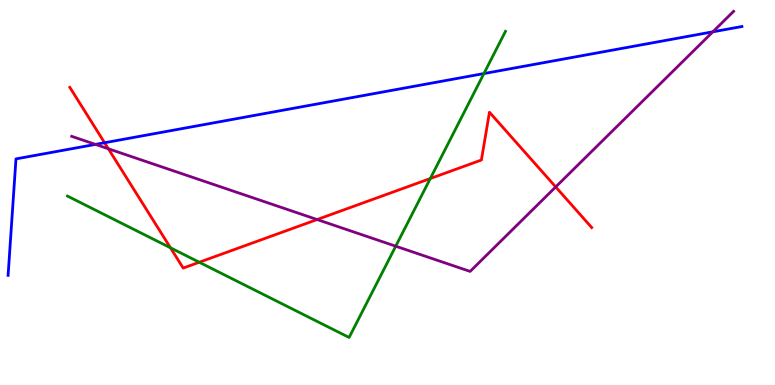[{'lines': ['blue', 'red'], 'intersections': [{'x': 1.35, 'y': 6.29}]}, {'lines': ['green', 'red'], 'intersections': [{'x': 2.2, 'y': 3.56}, {'x': 2.57, 'y': 3.19}, {'x': 5.55, 'y': 5.36}]}, {'lines': ['purple', 'red'], 'intersections': [{'x': 1.4, 'y': 6.14}, {'x': 4.09, 'y': 4.3}, {'x': 7.17, 'y': 5.14}]}, {'lines': ['blue', 'green'], 'intersections': [{'x': 6.24, 'y': 8.09}]}, {'lines': ['blue', 'purple'], 'intersections': [{'x': 1.23, 'y': 6.25}, {'x': 9.2, 'y': 9.17}]}, {'lines': ['green', 'purple'], 'intersections': [{'x': 5.11, 'y': 3.61}]}]